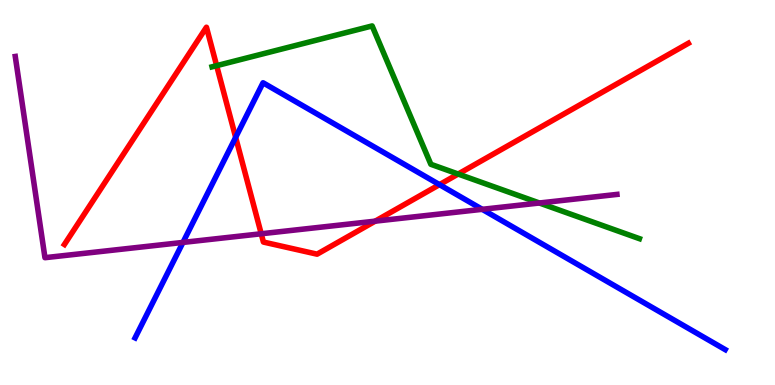[{'lines': ['blue', 'red'], 'intersections': [{'x': 3.04, 'y': 6.43}, {'x': 5.67, 'y': 5.2}]}, {'lines': ['green', 'red'], 'intersections': [{'x': 2.8, 'y': 8.29}, {'x': 5.91, 'y': 5.48}]}, {'lines': ['purple', 'red'], 'intersections': [{'x': 3.37, 'y': 3.93}, {'x': 4.84, 'y': 4.26}]}, {'lines': ['blue', 'green'], 'intersections': []}, {'lines': ['blue', 'purple'], 'intersections': [{'x': 2.36, 'y': 3.7}, {'x': 6.22, 'y': 4.56}]}, {'lines': ['green', 'purple'], 'intersections': [{'x': 6.96, 'y': 4.73}]}]